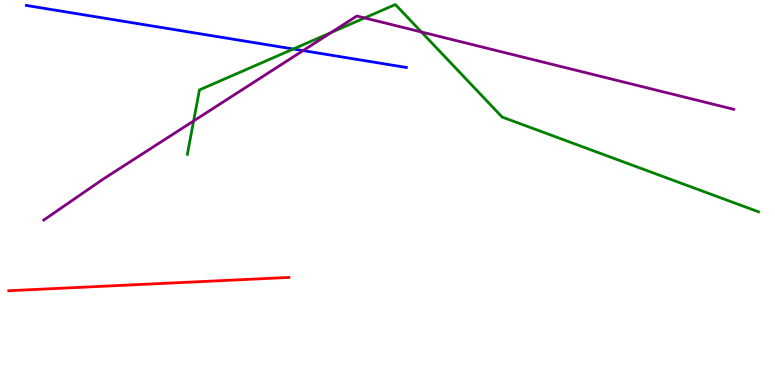[{'lines': ['blue', 'red'], 'intersections': []}, {'lines': ['green', 'red'], 'intersections': []}, {'lines': ['purple', 'red'], 'intersections': []}, {'lines': ['blue', 'green'], 'intersections': [{'x': 3.78, 'y': 8.73}]}, {'lines': ['blue', 'purple'], 'intersections': [{'x': 3.91, 'y': 8.69}]}, {'lines': ['green', 'purple'], 'intersections': [{'x': 2.5, 'y': 6.86}, {'x': 4.27, 'y': 9.16}, {'x': 4.7, 'y': 9.53}, {'x': 5.44, 'y': 9.17}]}]